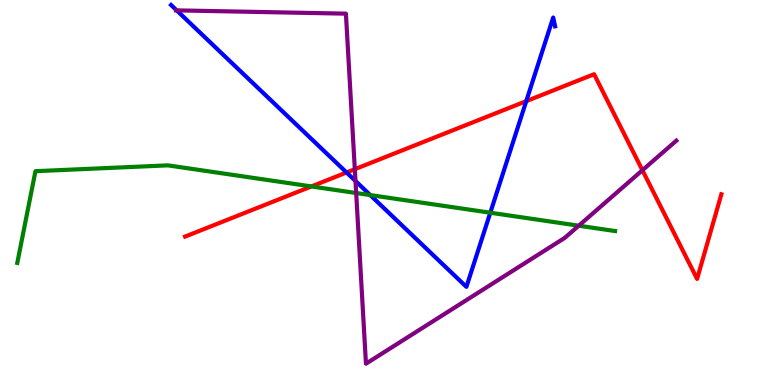[{'lines': ['blue', 'red'], 'intersections': [{'x': 4.47, 'y': 5.52}, {'x': 6.79, 'y': 7.37}]}, {'lines': ['green', 'red'], 'intersections': [{'x': 4.02, 'y': 5.16}]}, {'lines': ['purple', 'red'], 'intersections': [{'x': 4.58, 'y': 5.61}, {'x': 8.29, 'y': 5.58}]}, {'lines': ['blue', 'green'], 'intersections': [{'x': 4.78, 'y': 4.93}, {'x': 6.33, 'y': 4.47}]}, {'lines': ['blue', 'purple'], 'intersections': [{'x': 2.28, 'y': 9.73}, {'x': 4.59, 'y': 5.3}]}, {'lines': ['green', 'purple'], 'intersections': [{'x': 4.6, 'y': 4.99}, {'x': 7.47, 'y': 4.14}]}]